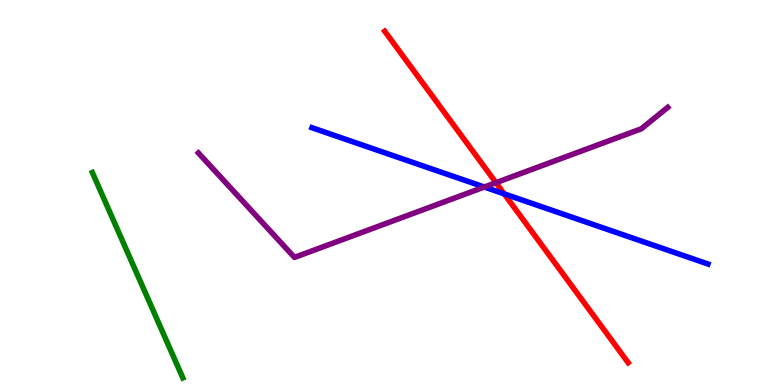[{'lines': ['blue', 'red'], 'intersections': [{'x': 6.51, 'y': 4.96}]}, {'lines': ['green', 'red'], 'intersections': []}, {'lines': ['purple', 'red'], 'intersections': [{'x': 6.4, 'y': 5.25}]}, {'lines': ['blue', 'green'], 'intersections': []}, {'lines': ['blue', 'purple'], 'intersections': [{'x': 6.25, 'y': 5.14}]}, {'lines': ['green', 'purple'], 'intersections': []}]